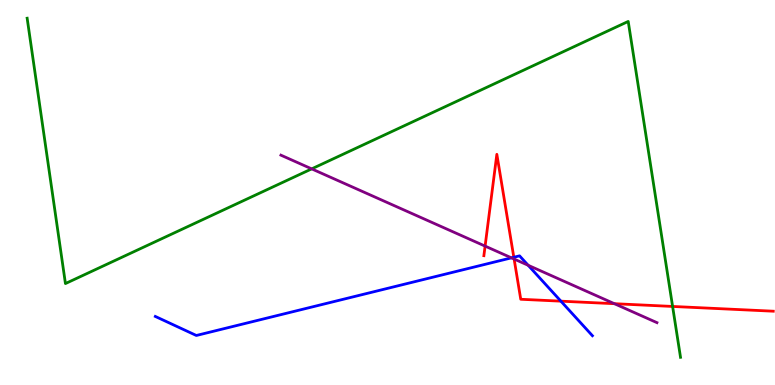[{'lines': ['blue', 'red'], 'intersections': [{'x': 6.63, 'y': 3.32}, {'x': 7.24, 'y': 2.18}]}, {'lines': ['green', 'red'], 'intersections': [{'x': 8.68, 'y': 2.04}]}, {'lines': ['purple', 'red'], 'intersections': [{'x': 6.26, 'y': 3.61}, {'x': 6.63, 'y': 3.27}, {'x': 7.93, 'y': 2.11}]}, {'lines': ['blue', 'green'], 'intersections': []}, {'lines': ['blue', 'purple'], 'intersections': [{'x': 6.6, 'y': 3.3}, {'x': 6.81, 'y': 3.11}]}, {'lines': ['green', 'purple'], 'intersections': [{'x': 4.02, 'y': 5.61}]}]